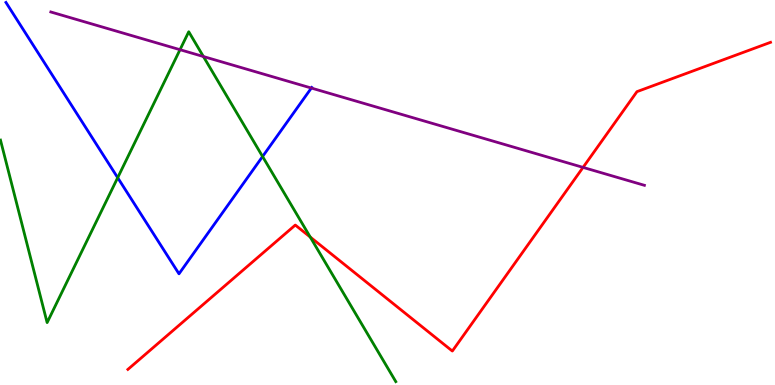[{'lines': ['blue', 'red'], 'intersections': []}, {'lines': ['green', 'red'], 'intersections': [{'x': 4.0, 'y': 3.84}]}, {'lines': ['purple', 'red'], 'intersections': [{'x': 7.52, 'y': 5.65}]}, {'lines': ['blue', 'green'], 'intersections': [{'x': 1.52, 'y': 5.38}, {'x': 3.39, 'y': 5.93}]}, {'lines': ['blue', 'purple'], 'intersections': [{'x': 4.02, 'y': 7.71}]}, {'lines': ['green', 'purple'], 'intersections': [{'x': 2.32, 'y': 8.71}, {'x': 2.62, 'y': 8.53}]}]